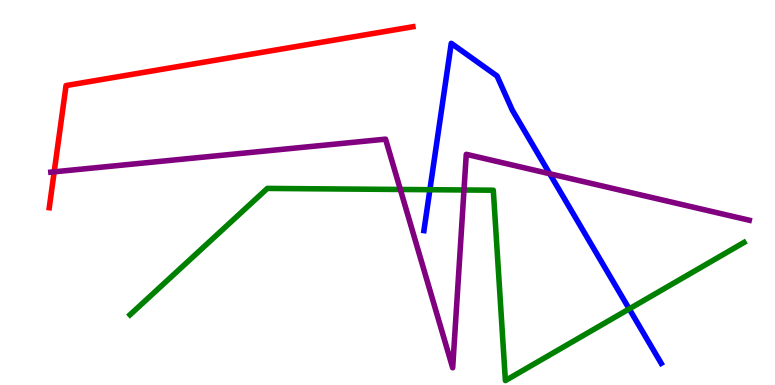[{'lines': ['blue', 'red'], 'intersections': []}, {'lines': ['green', 'red'], 'intersections': []}, {'lines': ['purple', 'red'], 'intersections': [{'x': 0.699, 'y': 5.54}]}, {'lines': ['blue', 'green'], 'intersections': [{'x': 5.55, 'y': 5.07}, {'x': 8.12, 'y': 1.98}]}, {'lines': ['blue', 'purple'], 'intersections': [{'x': 7.09, 'y': 5.49}]}, {'lines': ['green', 'purple'], 'intersections': [{'x': 5.17, 'y': 5.08}, {'x': 5.99, 'y': 5.07}]}]